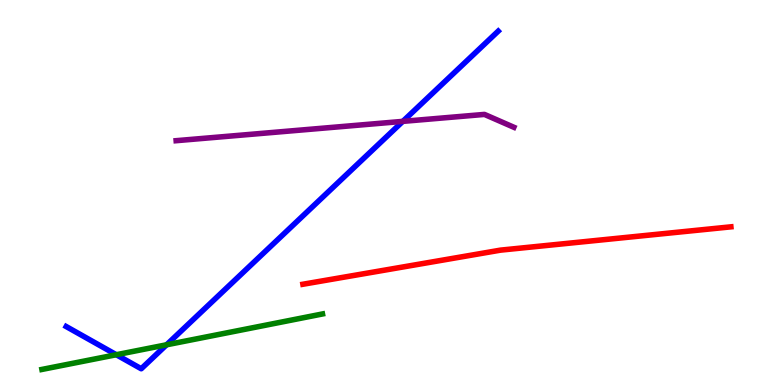[{'lines': ['blue', 'red'], 'intersections': []}, {'lines': ['green', 'red'], 'intersections': []}, {'lines': ['purple', 'red'], 'intersections': []}, {'lines': ['blue', 'green'], 'intersections': [{'x': 1.5, 'y': 0.786}, {'x': 2.15, 'y': 1.04}]}, {'lines': ['blue', 'purple'], 'intersections': [{'x': 5.2, 'y': 6.85}]}, {'lines': ['green', 'purple'], 'intersections': []}]